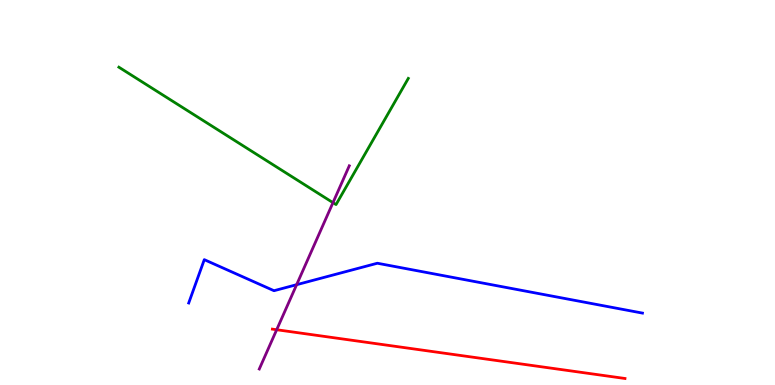[{'lines': ['blue', 'red'], 'intersections': []}, {'lines': ['green', 'red'], 'intersections': []}, {'lines': ['purple', 'red'], 'intersections': [{'x': 3.57, 'y': 1.44}]}, {'lines': ['blue', 'green'], 'intersections': []}, {'lines': ['blue', 'purple'], 'intersections': [{'x': 3.83, 'y': 2.61}]}, {'lines': ['green', 'purple'], 'intersections': [{'x': 4.3, 'y': 4.74}]}]